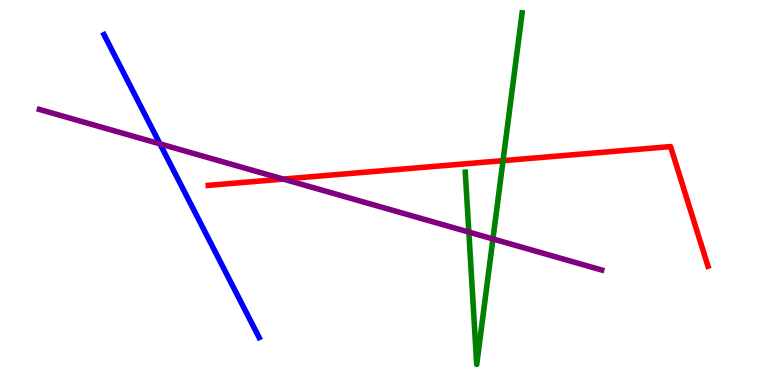[{'lines': ['blue', 'red'], 'intersections': []}, {'lines': ['green', 'red'], 'intersections': [{'x': 6.49, 'y': 5.83}]}, {'lines': ['purple', 'red'], 'intersections': [{'x': 3.66, 'y': 5.35}]}, {'lines': ['blue', 'green'], 'intersections': []}, {'lines': ['blue', 'purple'], 'intersections': [{'x': 2.06, 'y': 6.26}]}, {'lines': ['green', 'purple'], 'intersections': [{'x': 6.05, 'y': 3.97}, {'x': 6.36, 'y': 3.79}]}]